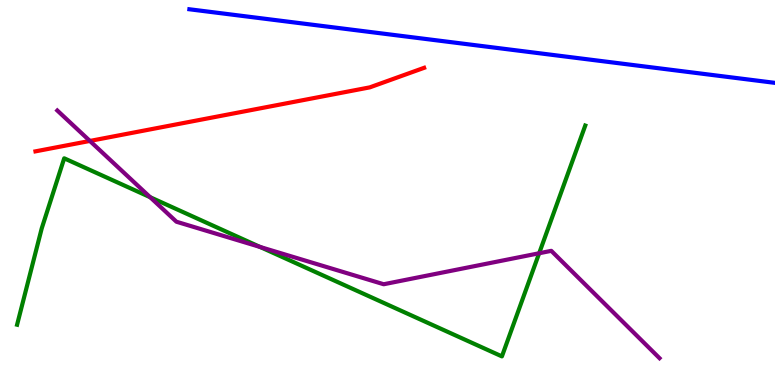[{'lines': ['blue', 'red'], 'intersections': []}, {'lines': ['green', 'red'], 'intersections': []}, {'lines': ['purple', 'red'], 'intersections': [{'x': 1.16, 'y': 6.34}]}, {'lines': ['blue', 'green'], 'intersections': []}, {'lines': ['blue', 'purple'], 'intersections': []}, {'lines': ['green', 'purple'], 'intersections': [{'x': 1.94, 'y': 4.88}, {'x': 3.36, 'y': 3.59}, {'x': 6.96, 'y': 3.42}]}]